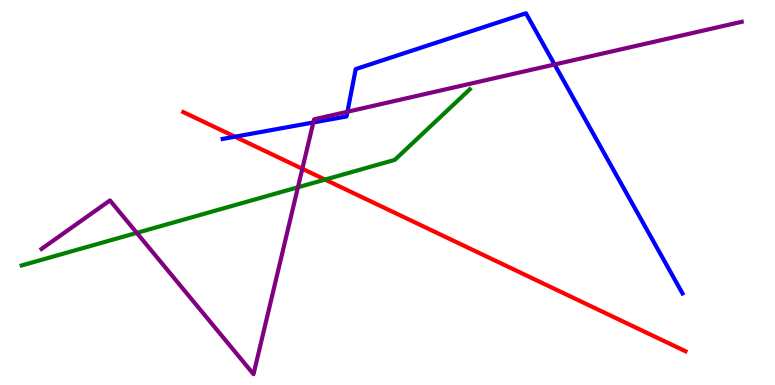[{'lines': ['blue', 'red'], 'intersections': [{'x': 3.03, 'y': 6.45}]}, {'lines': ['green', 'red'], 'intersections': [{'x': 4.19, 'y': 5.34}]}, {'lines': ['purple', 'red'], 'intersections': [{'x': 3.9, 'y': 5.62}]}, {'lines': ['blue', 'green'], 'intersections': []}, {'lines': ['blue', 'purple'], 'intersections': [{'x': 4.04, 'y': 6.82}, {'x': 4.48, 'y': 7.1}, {'x': 7.16, 'y': 8.32}]}, {'lines': ['green', 'purple'], 'intersections': [{'x': 1.76, 'y': 3.95}, {'x': 3.84, 'y': 5.14}]}]